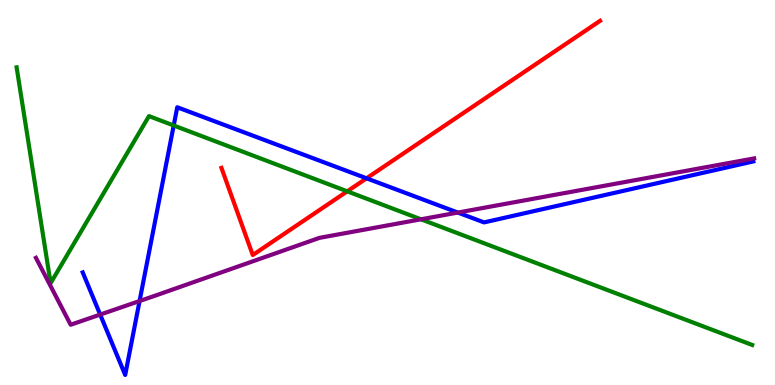[{'lines': ['blue', 'red'], 'intersections': [{'x': 4.73, 'y': 5.37}]}, {'lines': ['green', 'red'], 'intersections': [{'x': 4.48, 'y': 5.03}]}, {'lines': ['purple', 'red'], 'intersections': []}, {'lines': ['blue', 'green'], 'intersections': [{'x': 2.24, 'y': 6.74}]}, {'lines': ['blue', 'purple'], 'intersections': [{'x': 1.29, 'y': 1.83}, {'x': 1.8, 'y': 2.18}, {'x': 5.91, 'y': 4.48}]}, {'lines': ['green', 'purple'], 'intersections': [{'x': 5.43, 'y': 4.3}]}]